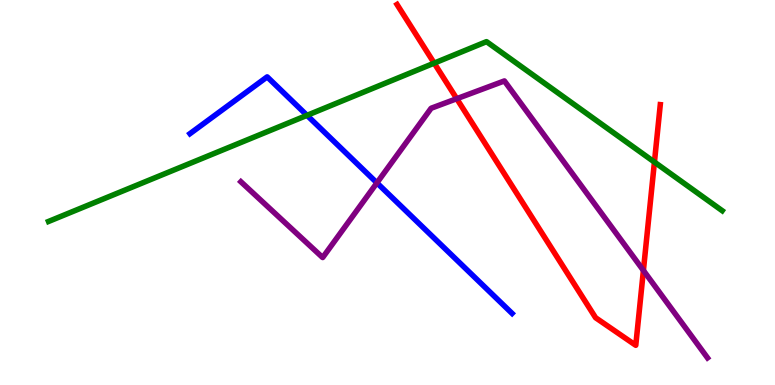[{'lines': ['blue', 'red'], 'intersections': []}, {'lines': ['green', 'red'], 'intersections': [{'x': 5.6, 'y': 8.36}, {'x': 8.44, 'y': 5.79}]}, {'lines': ['purple', 'red'], 'intersections': [{'x': 5.89, 'y': 7.44}, {'x': 8.3, 'y': 2.98}]}, {'lines': ['blue', 'green'], 'intersections': [{'x': 3.96, 'y': 7.0}]}, {'lines': ['blue', 'purple'], 'intersections': [{'x': 4.86, 'y': 5.25}]}, {'lines': ['green', 'purple'], 'intersections': []}]